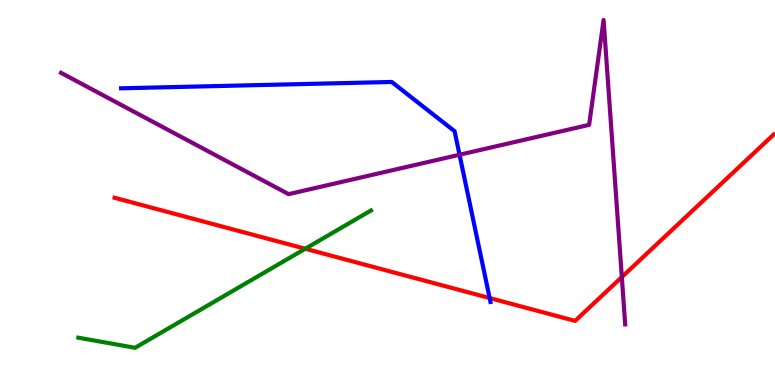[{'lines': ['blue', 'red'], 'intersections': [{'x': 6.32, 'y': 2.26}]}, {'lines': ['green', 'red'], 'intersections': [{'x': 3.94, 'y': 3.54}]}, {'lines': ['purple', 'red'], 'intersections': [{'x': 8.02, 'y': 2.8}]}, {'lines': ['blue', 'green'], 'intersections': []}, {'lines': ['blue', 'purple'], 'intersections': [{'x': 5.93, 'y': 5.98}]}, {'lines': ['green', 'purple'], 'intersections': []}]